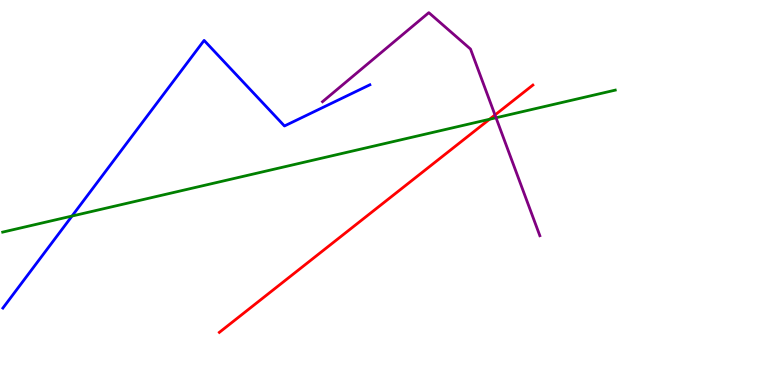[{'lines': ['blue', 'red'], 'intersections': []}, {'lines': ['green', 'red'], 'intersections': [{'x': 6.32, 'y': 6.9}]}, {'lines': ['purple', 'red'], 'intersections': [{'x': 6.39, 'y': 7.01}]}, {'lines': ['blue', 'green'], 'intersections': [{'x': 0.929, 'y': 4.39}]}, {'lines': ['blue', 'purple'], 'intersections': []}, {'lines': ['green', 'purple'], 'intersections': [{'x': 6.4, 'y': 6.94}]}]